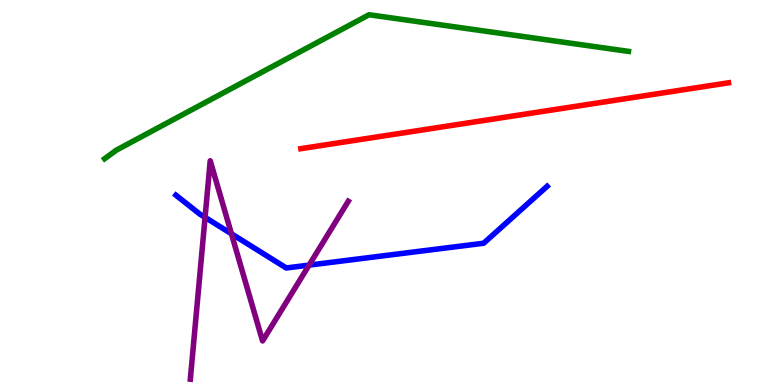[{'lines': ['blue', 'red'], 'intersections': []}, {'lines': ['green', 'red'], 'intersections': []}, {'lines': ['purple', 'red'], 'intersections': []}, {'lines': ['blue', 'green'], 'intersections': []}, {'lines': ['blue', 'purple'], 'intersections': [{'x': 2.65, 'y': 4.35}, {'x': 2.99, 'y': 3.93}, {'x': 3.99, 'y': 3.11}]}, {'lines': ['green', 'purple'], 'intersections': []}]